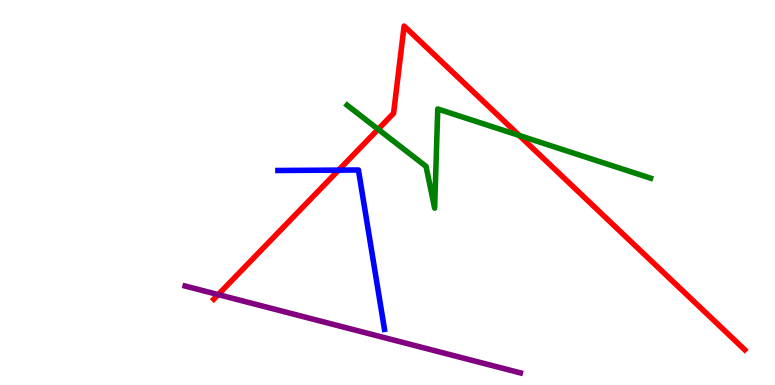[{'lines': ['blue', 'red'], 'intersections': [{'x': 4.37, 'y': 5.58}]}, {'lines': ['green', 'red'], 'intersections': [{'x': 4.88, 'y': 6.64}, {'x': 6.7, 'y': 6.48}]}, {'lines': ['purple', 'red'], 'intersections': [{'x': 2.82, 'y': 2.35}]}, {'lines': ['blue', 'green'], 'intersections': []}, {'lines': ['blue', 'purple'], 'intersections': []}, {'lines': ['green', 'purple'], 'intersections': []}]